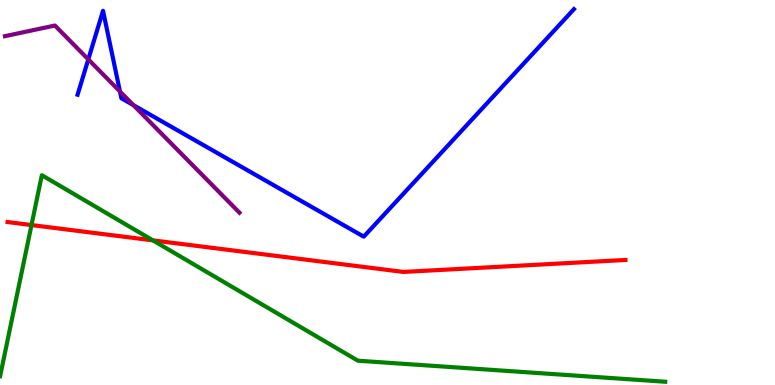[{'lines': ['blue', 'red'], 'intersections': []}, {'lines': ['green', 'red'], 'intersections': [{'x': 0.406, 'y': 4.15}, {'x': 1.97, 'y': 3.76}]}, {'lines': ['purple', 'red'], 'intersections': []}, {'lines': ['blue', 'green'], 'intersections': []}, {'lines': ['blue', 'purple'], 'intersections': [{'x': 1.14, 'y': 8.46}, {'x': 1.55, 'y': 7.62}, {'x': 1.72, 'y': 7.27}]}, {'lines': ['green', 'purple'], 'intersections': []}]